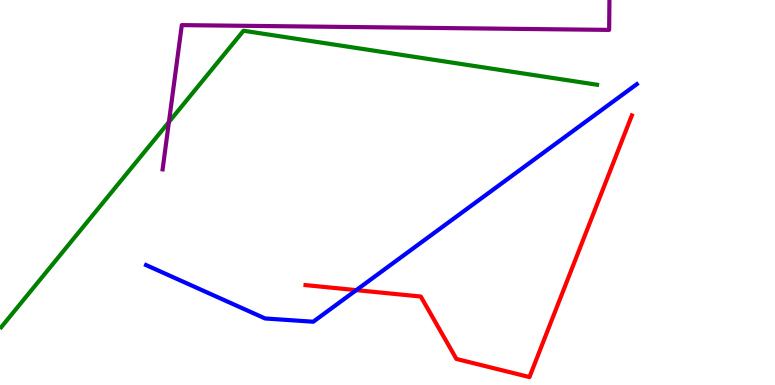[{'lines': ['blue', 'red'], 'intersections': [{'x': 4.6, 'y': 2.46}]}, {'lines': ['green', 'red'], 'intersections': []}, {'lines': ['purple', 'red'], 'intersections': []}, {'lines': ['blue', 'green'], 'intersections': []}, {'lines': ['blue', 'purple'], 'intersections': []}, {'lines': ['green', 'purple'], 'intersections': [{'x': 2.18, 'y': 6.83}]}]